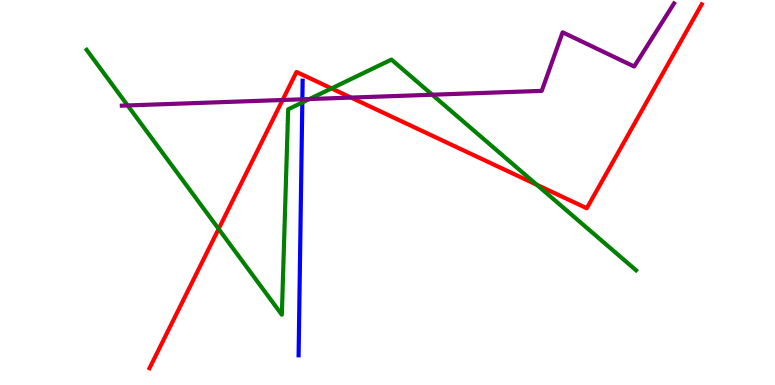[{'lines': ['blue', 'red'], 'intersections': []}, {'lines': ['green', 'red'], 'intersections': [{'x': 2.82, 'y': 4.05}, {'x': 4.28, 'y': 7.7}, {'x': 6.93, 'y': 5.2}]}, {'lines': ['purple', 'red'], 'intersections': [{'x': 3.65, 'y': 7.4}, {'x': 4.53, 'y': 7.47}]}, {'lines': ['blue', 'green'], 'intersections': [{'x': 3.9, 'y': 7.34}]}, {'lines': ['blue', 'purple'], 'intersections': [{'x': 3.9, 'y': 7.42}]}, {'lines': ['green', 'purple'], 'intersections': [{'x': 1.65, 'y': 7.26}, {'x': 3.99, 'y': 7.43}, {'x': 5.58, 'y': 7.54}]}]